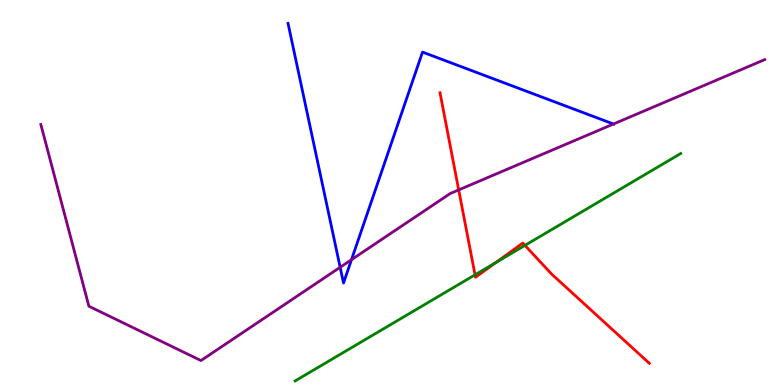[{'lines': ['blue', 'red'], 'intersections': []}, {'lines': ['green', 'red'], 'intersections': [{'x': 6.13, 'y': 2.86}, {'x': 6.4, 'y': 3.18}, {'x': 6.77, 'y': 3.63}]}, {'lines': ['purple', 'red'], 'intersections': [{'x': 5.92, 'y': 5.07}]}, {'lines': ['blue', 'green'], 'intersections': []}, {'lines': ['blue', 'purple'], 'intersections': [{'x': 4.39, 'y': 3.06}, {'x': 4.54, 'y': 3.25}, {'x': 7.92, 'y': 6.78}]}, {'lines': ['green', 'purple'], 'intersections': []}]